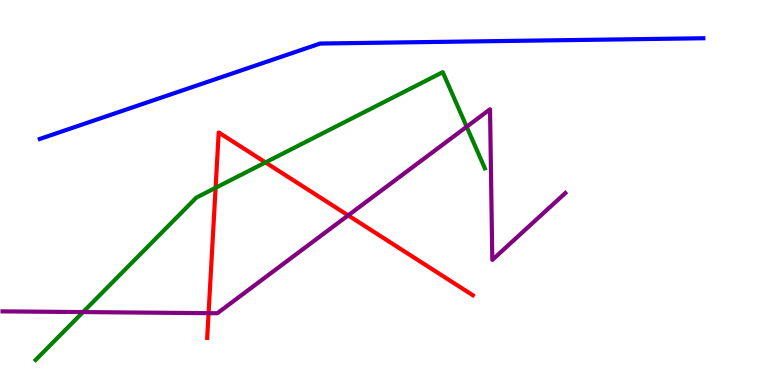[{'lines': ['blue', 'red'], 'intersections': []}, {'lines': ['green', 'red'], 'intersections': [{'x': 2.78, 'y': 5.12}, {'x': 3.43, 'y': 5.78}]}, {'lines': ['purple', 'red'], 'intersections': [{'x': 2.69, 'y': 1.87}, {'x': 4.49, 'y': 4.41}]}, {'lines': ['blue', 'green'], 'intersections': []}, {'lines': ['blue', 'purple'], 'intersections': []}, {'lines': ['green', 'purple'], 'intersections': [{'x': 1.07, 'y': 1.89}, {'x': 6.02, 'y': 6.71}]}]